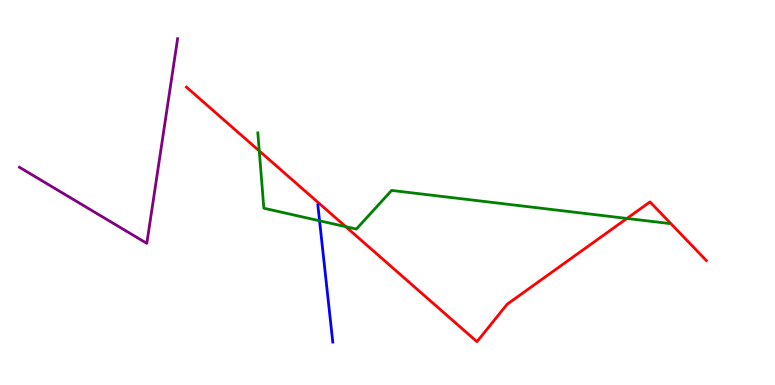[{'lines': ['blue', 'red'], 'intersections': []}, {'lines': ['green', 'red'], 'intersections': [{'x': 3.35, 'y': 6.08}, {'x': 4.46, 'y': 4.11}, {'x': 8.09, 'y': 4.33}]}, {'lines': ['purple', 'red'], 'intersections': []}, {'lines': ['blue', 'green'], 'intersections': [{'x': 4.12, 'y': 4.27}]}, {'lines': ['blue', 'purple'], 'intersections': []}, {'lines': ['green', 'purple'], 'intersections': []}]